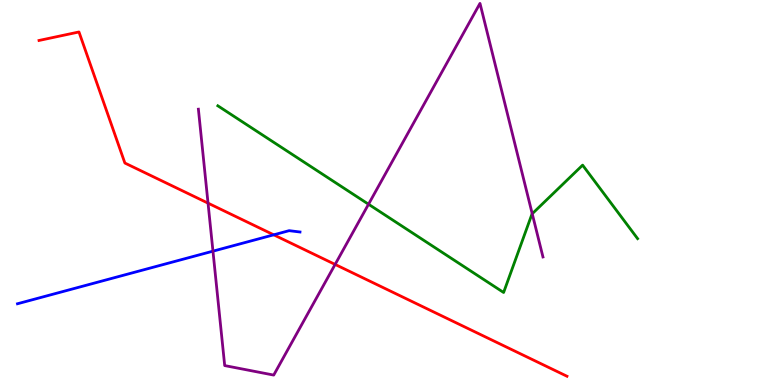[{'lines': ['blue', 'red'], 'intersections': [{'x': 3.53, 'y': 3.9}]}, {'lines': ['green', 'red'], 'intersections': []}, {'lines': ['purple', 'red'], 'intersections': [{'x': 2.68, 'y': 4.72}, {'x': 4.32, 'y': 3.13}]}, {'lines': ['blue', 'green'], 'intersections': []}, {'lines': ['blue', 'purple'], 'intersections': [{'x': 2.75, 'y': 3.48}]}, {'lines': ['green', 'purple'], 'intersections': [{'x': 4.76, 'y': 4.7}, {'x': 6.87, 'y': 4.45}]}]